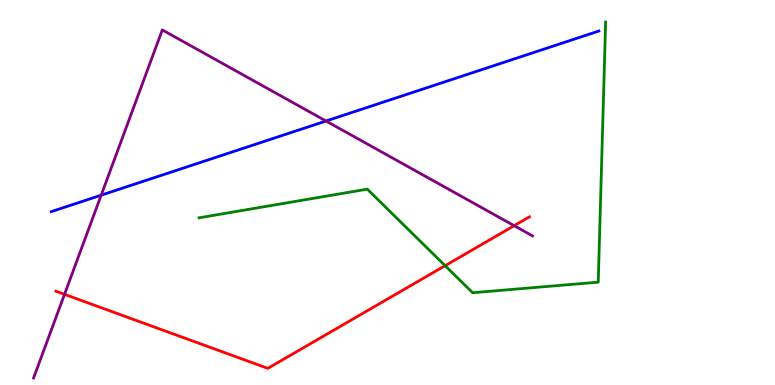[{'lines': ['blue', 'red'], 'intersections': []}, {'lines': ['green', 'red'], 'intersections': [{'x': 5.74, 'y': 3.1}]}, {'lines': ['purple', 'red'], 'intersections': [{'x': 0.832, 'y': 2.35}, {'x': 6.63, 'y': 4.14}]}, {'lines': ['blue', 'green'], 'intersections': []}, {'lines': ['blue', 'purple'], 'intersections': [{'x': 1.31, 'y': 4.93}, {'x': 4.21, 'y': 6.86}]}, {'lines': ['green', 'purple'], 'intersections': []}]